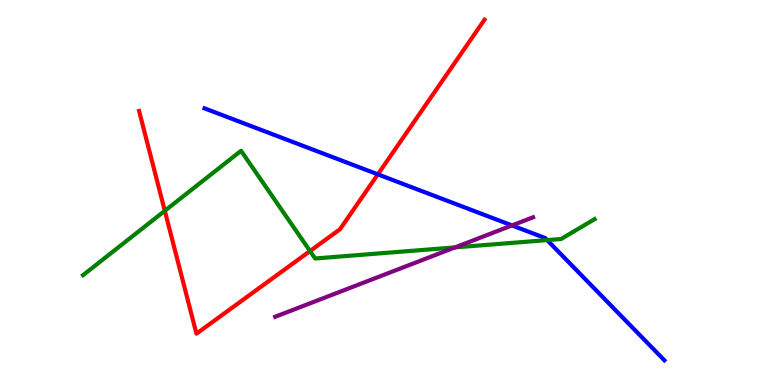[{'lines': ['blue', 'red'], 'intersections': [{'x': 4.88, 'y': 5.47}]}, {'lines': ['green', 'red'], 'intersections': [{'x': 2.13, 'y': 4.52}, {'x': 4.0, 'y': 3.48}]}, {'lines': ['purple', 'red'], 'intersections': []}, {'lines': ['blue', 'green'], 'intersections': [{'x': 7.06, 'y': 3.76}]}, {'lines': ['blue', 'purple'], 'intersections': [{'x': 6.61, 'y': 4.14}]}, {'lines': ['green', 'purple'], 'intersections': [{'x': 5.87, 'y': 3.57}]}]